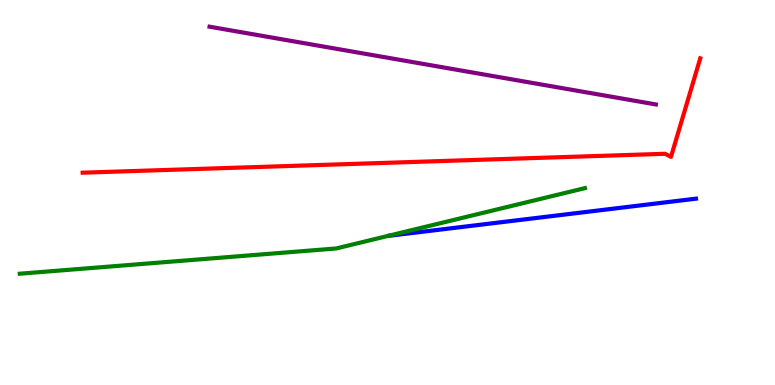[{'lines': ['blue', 'red'], 'intersections': []}, {'lines': ['green', 'red'], 'intersections': []}, {'lines': ['purple', 'red'], 'intersections': []}, {'lines': ['blue', 'green'], 'intersections': []}, {'lines': ['blue', 'purple'], 'intersections': []}, {'lines': ['green', 'purple'], 'intersections': []}]